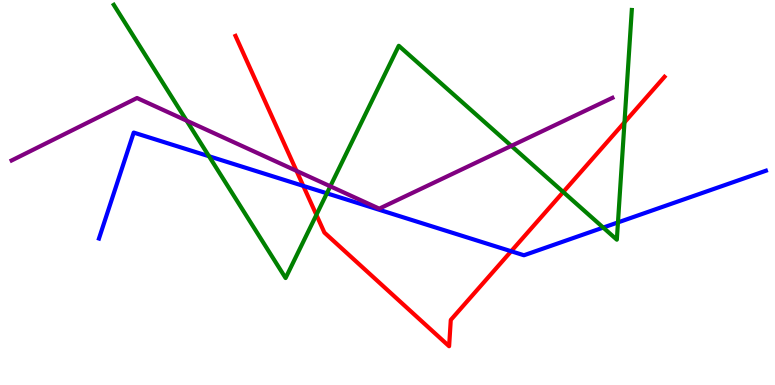[{'lines': ['blue', 'red'], 'intersections': [{'x': 3.91, 'y': 5.17}, {'x': 6.6, 'y': 3.47}]}, {'lines': ['green', 'red'], 'intersections': [{'x': 4.08, 'y': 4.42}, {'x': 7.27, 'y': 5.01}, {'x': 8.06, 'y': 6.82}]}, {'lines': ['purple', 'red'], 'intersections': [{'x': 3.83, 'y': 5.56}]}, {'lines': ['blue', 'green'], 'intersections': [{'x': 2.7, 'y': 5.94}, {'x': 4.22, 'y': 4.98}, {'x': 7.78, 'y': 4.09}, {'x': 7.97, 'y': 4.22}]}, {'lines': ['blue', 'purple'], 'intersections': []}, {'lines': ['green', 'purple'], 'intersections': [{'x': 2.41, 'y': 6.87}, {'x': 4.26, 'y': 5.16}, {'x': 6.6, 'y': 6.21}]}]